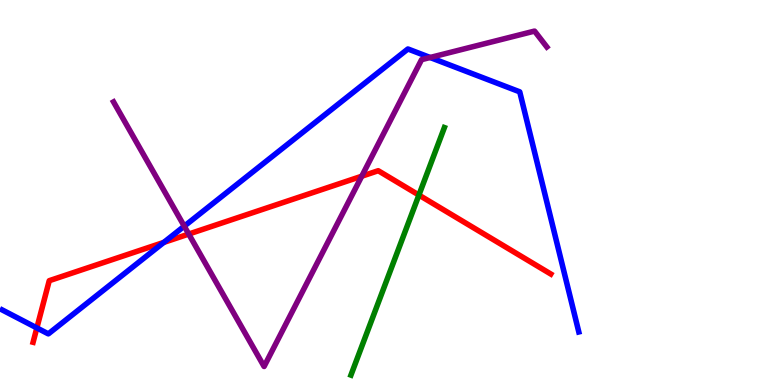[{'lines': ['blue', 'red'], 'intersections': [{'x': 0.476, 'y': 1.48}, {'x': 2.11, 'y': 3.7}]}, {'lines': ['green', 'red'], 'intersections': [{'x': 5.41, 'y': 4.93}]}, {'lines': ['purple', 'red'], 'intersections': [{'x': 2.44, 'y': 3.92}, {'x': 4.67, 'y': 5.42}]}, {'lines': ['blue', 'green'], 'intersections': []}, {'lines': ['blue', 'purple'], 'intersections': [{'x': 2.38, 'y': 4.13}, {'x': 5.55, 'y': 8.51}]}, {'lines': ['green', 'purple'], 'intersections': []}]